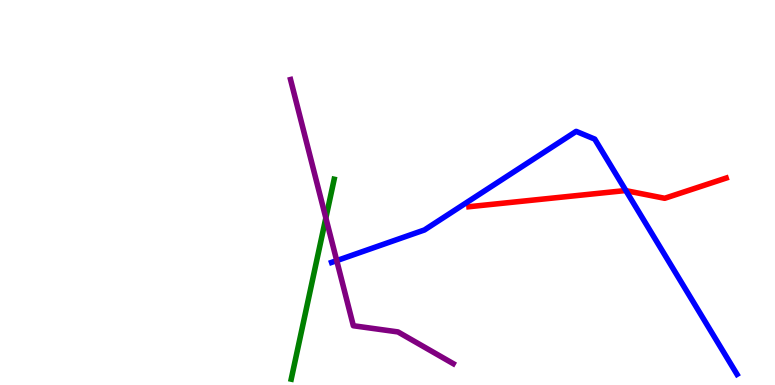[{'lines': ['blue', 'red'], 'intersections': [{'x': 8.08, 'y': 5.05}]}, {'lines': ['green', 'red'], 'intersections': []}, {'lines': ['purple', 'red'], 'intersections': []}, {'lines': ['blue', 'green'], 'intersections': []}, {'lines': ['blue', 'purple'], 'intersections': [{'x': 4.34, 'y': 3.23}]}, {'lines': ['green', 'purple'], 'intersections': [{'x': 4.2, 'y': 4.34}]}]